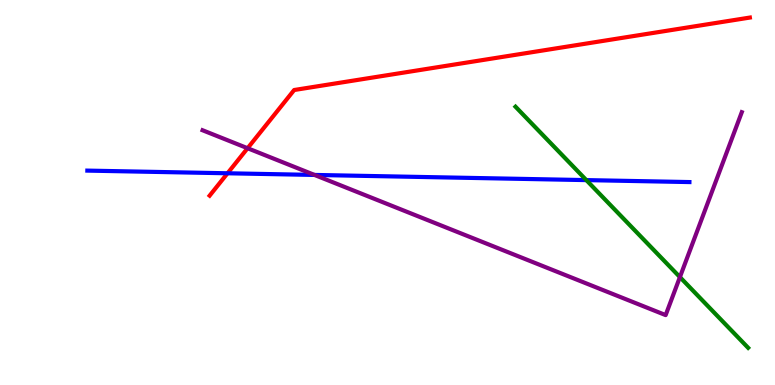[{'lines': ['blue', 'red'], 'intersections': [{'x': 2.94, 'y': 5.5}]}, {'lines': ['green', 'red'], 'intersections': []}, {'lines': ['purple', 'red'], 'intersections': [{'x': 3.19, 'y': 6.15}]}, {'lines': ['blue', 'green'], 'intersections': [{'x': 7.57, 'y': 5.32}]}, {'lines': ['blue', 'purple'], 'intersections': [{'x': 4.06, 'y': 5.46}]}, {'lines': ['green', 'purple'], 'intersections': [{'x': 8.77, 'y': 2.8}]}]